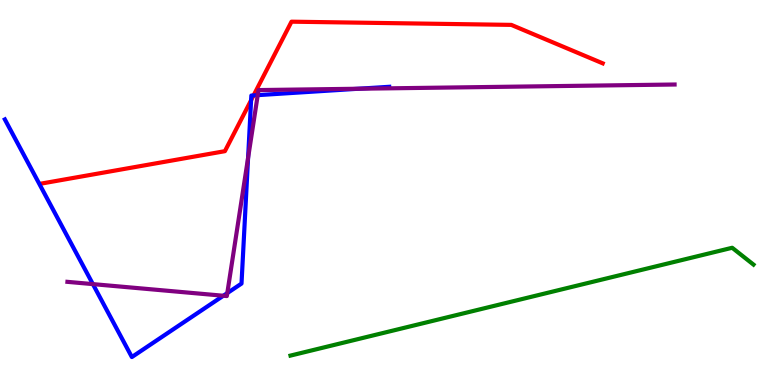[{'lines': ['blue', 'red'], 'intersections': [{'x': 3.24, 'y': 7.4}, {'x': 3.27, 'y': 7.52}]}, {'lines': ['green', 'red'], 'intersections': []}, {'lines': ['purple', 'red'], 'intersections': []}, {'lines': ['blue', 'green'], 'intersections': []}, {'lines': ['blue', 'purple'], 'intersections': [{'x': 1.2, 'y': 2.62}, {'x': 2.88, 'y': 2.32}, {'x': 2.93, 'y': 2.39}, {'x': 3.2, 'y': 5.9}, {'x': 3.33, 'y': 7.53}, {'x': 4.63, 'y': 7.7}]}, {'lines': ['green', 'purple'], 'intersections': []}]